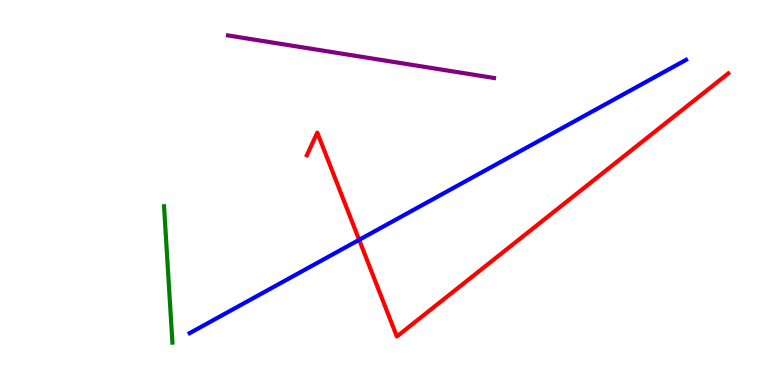[{'lines': ['blue', 'red'], 'intersections': [{'x': 4.63, 'y': 3.77}]}, {'lines': ['green', 'red'], 'intersections': []}, {'lines': ['purple', 'red'], 'intersections': []}, {'lines': ['blue', 'green'], 'intersections': []}, {'lines': ['blue', 'purple'], 'intersections': []}, {'lines': ['green', 'purple'], 'intersections': []}]